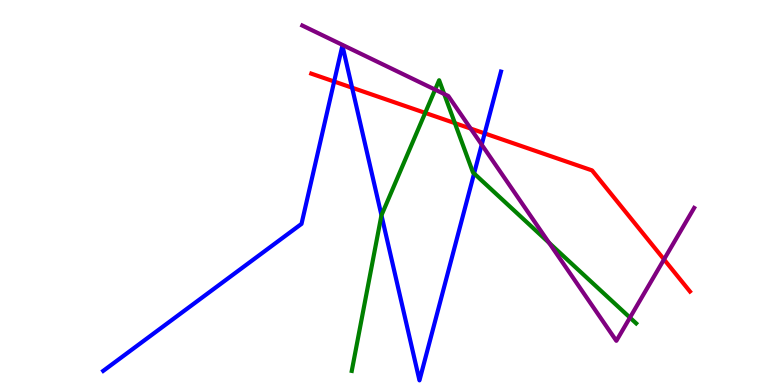[{'lines': ['blue', 'red'], 'intersections': [{'x': 4.31, 'y': 7.88}, {'x': 4.54, 'y': 7.72}, {'x': 6.25, 'y': 6.54}]}, {'lines': ['green', 'red'], 'intersections': [{'x': 5.49, 'y': 7.07}, {'x': 5.87, 'y': 6.8}]}, {'lines': ['purple', 'red'], 'intersections': [{'x': 6.07, 'y': 6.66}, {'x': 8.57, 'y': 3.26}]}, {'lines': ['blue', 'green'], 'intersections': [{'x': 4.92, 'y': 4.41}, {'x': 6.12, 'y': 5.49}]}, {'lines': ['blue', 'purple'], 'intersections': [{'x': 6.22, 'y': 6.24}]}, {'lines': ['green', 'purple'], 'intersections': [{'x': 5.61, 'y': 7.67}, {'x': 5.73, 'y': 7.56}, {'x': 7.08, 'y': 3.69}, {'x': 8.13, 'y': 1.75}]}]